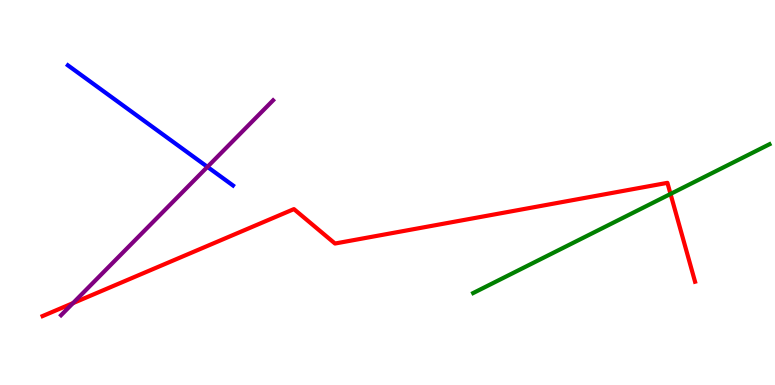[{'lines': ['blue', 'red'], 'intersections': []}, {'lines': ['green', 'red'], 'intersections': [{'x': 8.65, 'y': 4.96}]}, {'lines': ['purple', 'red'], 'intersections': [{'x': 0.942, 'y': 2.13}]}, {'lines': ['blue', 'green'], 'intersections': []}, {'lines': ['blue', 'purple'], 'intersections': [{'x': 2.68, 'y': 5.67}]}, {'lines': ['green', 'purple'], 'intersections': []}]